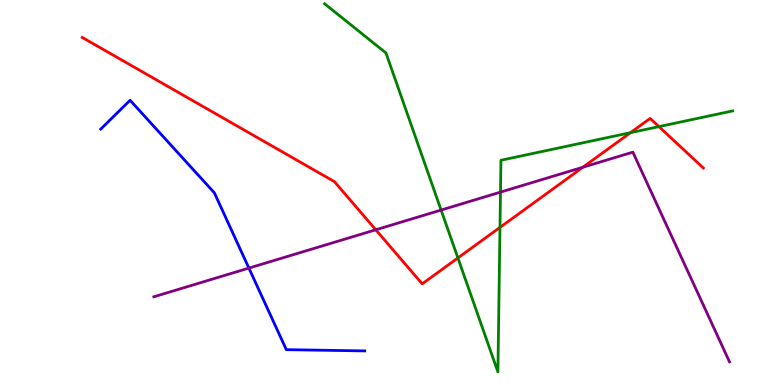[{'lines': ['blue', 'red'], 'intersections': []}, {'lines': ['green', 'red'], 'intersections': [{'x': 5.91, 'y': 3.3}, {'x': 6.45, 'y': 4.09}, {'x': 8.14, 'y': 6.55}, {'x': 8.5, 'y': 6.71}]}, {'lines': ['purple', 'red'], 'intersections': [{'x': 4.85, 'y': 4.03}, {'x': 7.52, 'y': 5.66}]}, {'lines': ['blue', 'green'], 'intersections': []}, {'lines': ['blue', 'purple'], 'intersections': [{'x': 3.21, 'y': 3.04}]}, {'lines': ['green', 'purple'], 'intersections': [{'x': 5.69, 'y': 4.54}, {'x': 6.46, 'y': 5.01}]}]